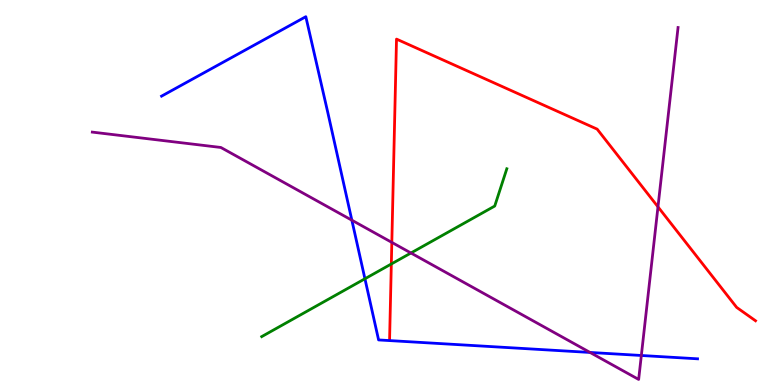[{'lines': ['blue', 'red'], 'intersections': []}, {'lines': ['green', 'red'], 'intersections': [{'x': 5.05, 'y': 3.14}]}, {'lines': ['purple', 'red'], 'intersections': [{'x': 5.06, 'y': 3.7}, {'x': 8.49, 'y': 4.63}]}, {'lines': ['blue', 'green'], 'intersections': [{'x': 4.71, 'y': 2.76}]}, {'lines': ['blue', 'purple'], 'intersections': [{'x': 4.54, 'y': 4.28}, {'x': 7.61, 'y': 0.845}, {'x': 8.28, 'y': 0.767}]}, {'lines': ['green', 'purple'], 'intersections': [{'x': 5.3, 'y': 3.43}]}]